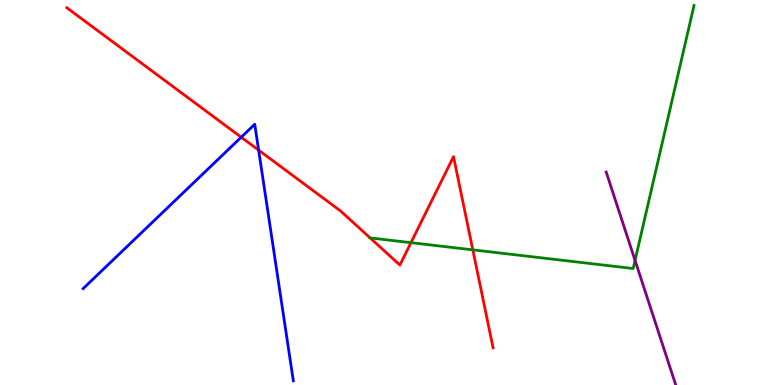[{'lines': ['blue', 'red'], 'intersections': [{'x': 3.11, 'y': 6.44}, {'x': 3.34, 'y': 6.1}]}, {'lines': ['green', 'red'], 'intersections': [{'x': 4.78, 'y': 3.82}, {'x': 5.3, 'y': 3.7}, {'x': 6.1, 'y': 3.51}]}, {'lines': ['purple', 'red'], 'intersections': []}, {'lines': ['blue', 'green'], 'intersections': []}, {'lines': ['blue', 'purple'], 'intersections': []}, {'lines': ['green', 'purple'], 'intersections': [{'x': 8.19, 'y': 3.24}]}]